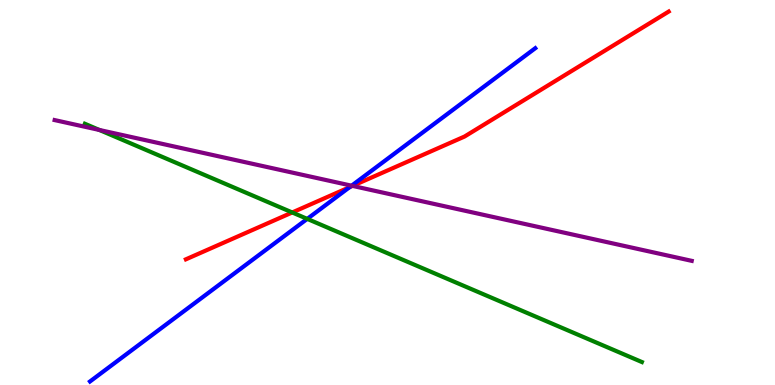[{'lines': ['blue', 'red'], 'intersections': [{'x': 4.51, 'y': 5.14}]}, {'lines': ['green', 'red'], 'intersections': [{'x': 3.77, 'y': 4.48}]}, {'lines': ['purple', 'red'], 'intersections': [{'x': 4.55, 'y': 5.17}]}, {'lines': ['blue', 'green'], 'intersections': [{'x': 3.96, 'y': 4.31}]}, {'lines': ['blue', 'purple'], 'intersections': [{'x': 4.54, 'y': 5.18}]}, {'lines': ['green', 'purple'], 'intersections': [{'x': 1.28, 'y': 6.62}]}]